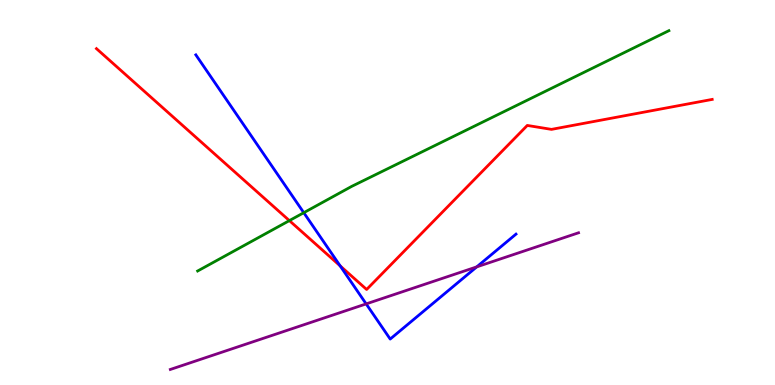[{'lines': ['blue', 'red'], 'intersections': [{'x': 4.39, 'y': 3.09}]}, {'lines': ['green', 'red'], 'intersections': [{'x': 3.73, 'y': 4.27}]}, {'lines': ['purple', 'red'], 'intersections': []}, {'lines': ['blue', 'green'], 'intersections': [{'x': 3.92, 'y': 4.48}]}, {'lines': ['blue', 'purple'], 'intersections': [{'x': 4.72, 'y': 2.11}, {'x': 6.15, 'y': 3.07}]}, {'lines': ['green', 'purple'], 'intersections': []}]